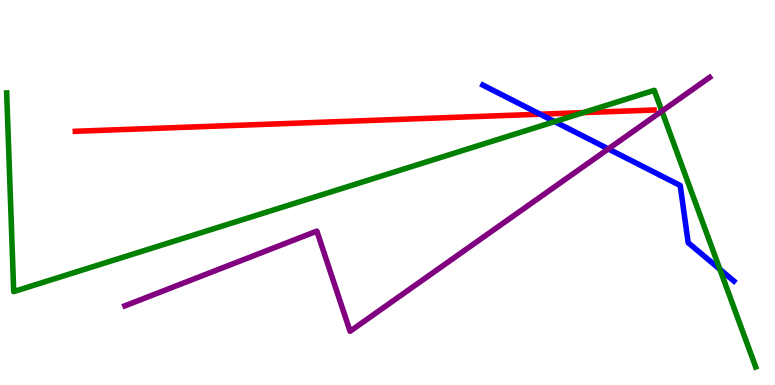[{'lines': ['blue', 'red'], 'intersections': [{'x': 6.97, 'y': 7.03}]}, {'lines': ['green', 'red'], 'intersections': [{'x': 7.53, 'y': 7.07}]}, {'lines': ['purple', 'red'], 'intersections': []}, {'lines': ['blue', 'green'], 'intersections': [{'x': 7.16, 'y': 6.84}, {'x': 9.29, 'y': 3.01}]}, {'lines': ['blue', 'purple'], 'intersections': [{'x': 7.85, 'y': 6.13}]}, {'lines': ['green', 'purple'], 'intersections': [{'x': 8.54, 'y': 7.11}]}]